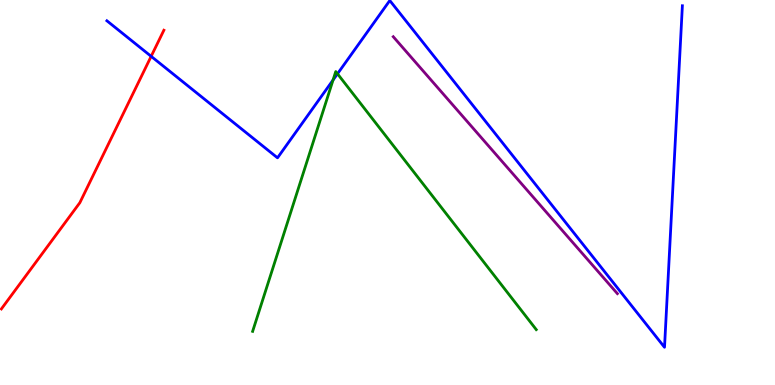[{'lines': ['blue', 'red'], 'intersections': [{'x': 1.95, 'y': 8.54}]}, {'lines': ['green', 'red'], 'intersections': []}, {'lines': ['purple', 'red'], 'intersections': []}, {'lines': ['blue', 'green'], 'intersections': [{'x': 4.3, 'y': 7.92}, {'x': 4.35, 'y': 8.08}]}, {'lines': ['blue', 'purple'], 'intersections': []}, {'lines': ['green', 'purple'], 'intersections': []}]